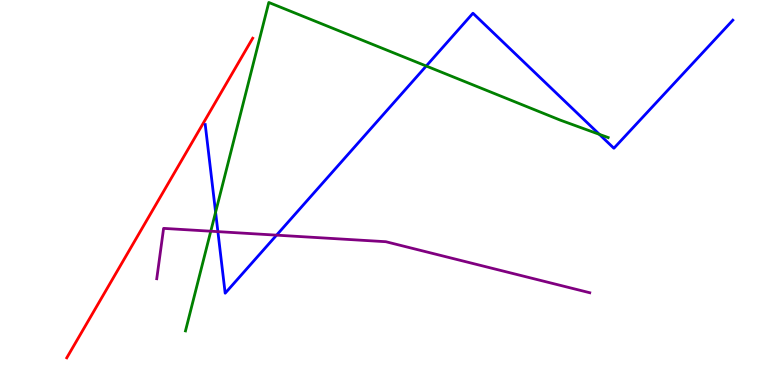[{'lines': ['blue', 'red'], 'intersections': []}, {'lines': ['green', 'red'], 'intersections': []}, {'lines': ['purple', 'red'], 'intersections': []}, {'lines': ['blue', 'green'], 'intersections': [{'x': 2.78, 'y': 4.49}, {'x': 5.5, 'y': 8.29}, {'x': 7.73, 'y': 6.51}]}, {'lines': ['blue', 'purple'], 'intersections': [{'x': 2.81, 'y': 3.98}, {'x': 3.57, 'y': 3.89}]}, {'lines': ['green', 'purple'], 'intersections': [{'x': 2.72, 'y': 3.99}]}]